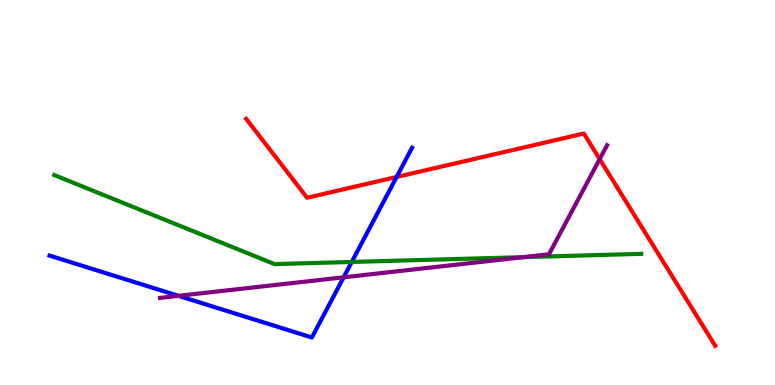[{'lines': ['blue', 'red'], 'intersections': [{'x': 5.12, 'y': 5.4}]}, {'lines': ['green', 'red'], 'intersections': []}, {'lines': ['purple', 'red'], 'intersections': [{'x': 7.74, 'y': 5.87}]}, {'lines': ['blue', 'green'], 'intersections': [{'x': 4.54, 'y': 3.2}]}, {'lines': ['blue', 'purple'], 'intersections': [{'x': 2.3, 'y': 2.32}, {'x': 4.43, 'y': 2.8}]}, {'lines': ['green', 'purple'], 'intersections': [{'x': 6.75, 'y': 3.32}]}]